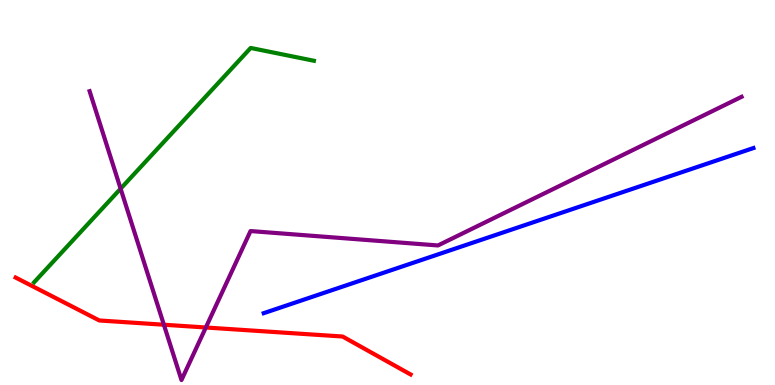[{'lines': ['blue', 'red'], 'intersections': []}, {'lines': ['green', 'red'], 'intersections': []}, {'lines': ['purple', 'red'], 'intersections': [{'x': 2.11, 'y': 1.57}, {'x': 2.66, 'y': 1.49}]}, {'lines': ['blue', 'green'], 'intersections': []}, {'lines': ['blue', 'purple'], 'intersections': []}, {'lines': ['green', 'purple'], 'intersections': [{'x': 1.56, 'y': 5.1}]}]